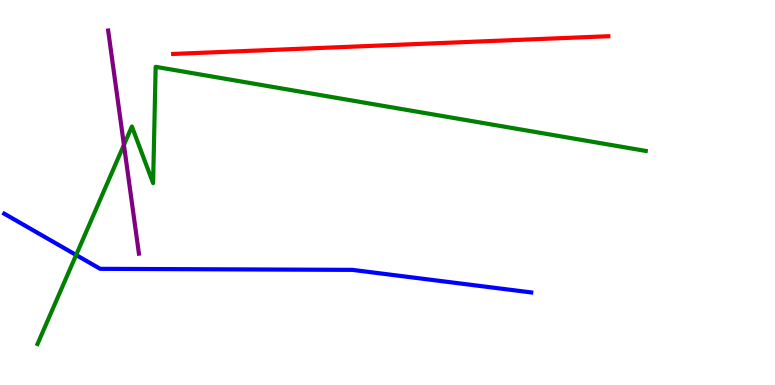[{'lines': ['blue', 'red'], 'intersections': []}, {'lines': ['green', 'red'], 'intersections': []}, {'lines': ['purple', 'red'], 'intersections': []}, {'lines': ['blue', 'green'], 'intersections': [{'x': 0.982, 'y': 3.38}]}, {'lines': ['blue', 'purple'], 'intersections': []}, {'lines': ['green', 'purple'], 'intersections': [{'x': 1.6, 'y': 6.24}]}]